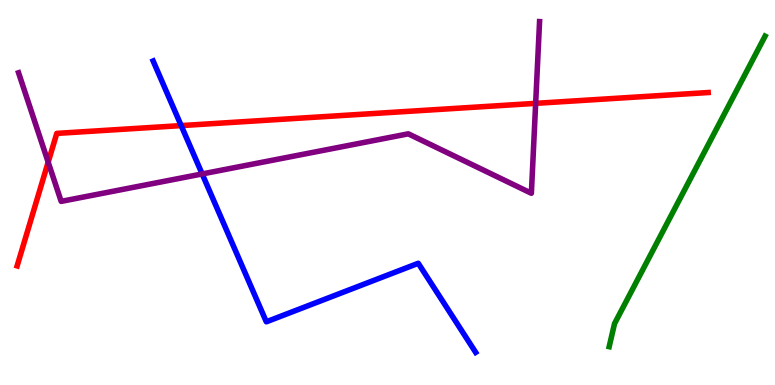[{'lines': ['blue', 'red'], 'intersections': [{'x': 2.34, 'y': 6.74}]}, {'lines': ['green', 'red'], 'intersections': []}, {'lines': ['purple', 'red'], 'intersections': [{'x': 0.622, 'y': 5.79}, {'x': 6.91, 'y': 7.32}]}, {'lines': ['blue', 'green'], 'intersections': []}, {'lines': ['blue', 'purple'], 'intersections': [{'x': 2.61, 'y': 5.48}]}, {'lines': ['green', 'purple'], 'intersections': []}]